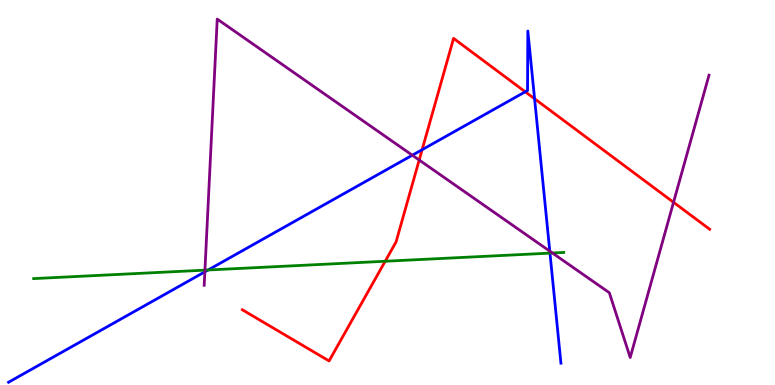[{'lines': ['blue', 'red'], 'intersections': [{'x': 5.45, 'y': 6.11}, {'x': 6.78, 'y': 7.62}, {'x': 6.9, 'y': 7.43}]}, {'lines': ['green', 'red'], 'intersections': [{'x': 4.97, 'y': 3.21}]}, {'lines': ['purple', 'red'], 'intersections': [{'x': 5.41, 'y': 5.84}, {'x': 8.69, 'y': 4.75}]}, {'lines': ['blue', 'green'], 'intersections': [{'x': 2.69, 'y': 2.99}, {'x': 7.1, 'y': 3.43}]}, {'lines': ['blue', 'purple'], 'intersections': [{'x': 2.64, 'y': 2.94}, {'x': 5.32, 'y': 5.97}, {'x': 7.09, 'y': 3.48}]}, {'lines': ['green', 'purple'], 'intersections': [{'x': 2.64, 'y': 2.98}, {'x': 7.13, 'y': 3.43}]}]